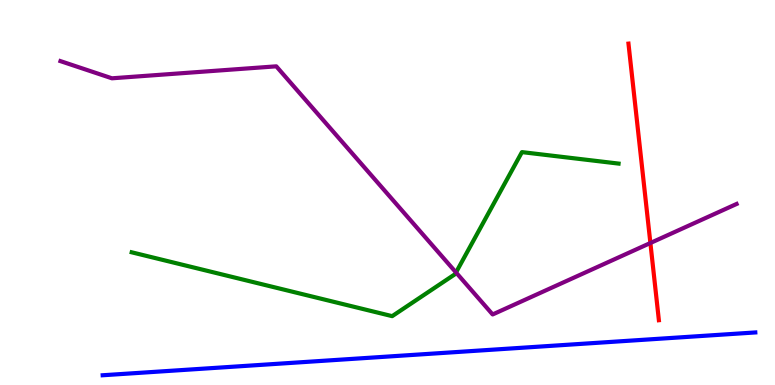[{'lines': ['blue', 'red'], 'intersections': []}, {'lines': ['green', 'red'], 'intersections': []}, {'lines': ['purple', 'red'], 'intersections': [{'x': 8.39, 'y': 3.69}]}, {'lines': ['blue', 'green'], 'intersections': []}, {'lines': ['blue', 'purple'], 'intersections': []}, {'lines': ['green', 'purple'], 'intersections': [{'x': 5.88, 'y': 2.92}]}]